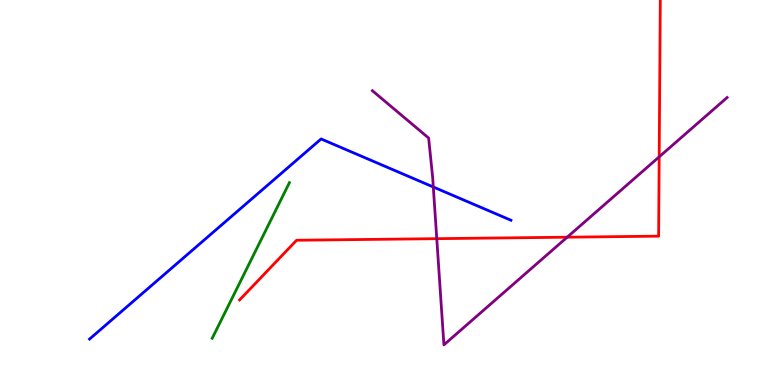[{'lines': ['blue', 'red'], 'intersections': []}, {'lines': ['green', 'red'], 'intersections': []}, {'lines': ['purple', 'red'], 'intersections': [{'x': 5.64, 'y': 3.8}, {'x': 7.32, 'y': 3.84}, {'x': 8.51, 'y': 5.93}]}, {'lines': ['blue', 'green'], 'intersections': []}, {'lines': ['blue', 'purple'], 'intersections': [{'x': 5.59, 'y': 5.14}]}, {'lines': ['green', 'purple'], 'intersections': []}]